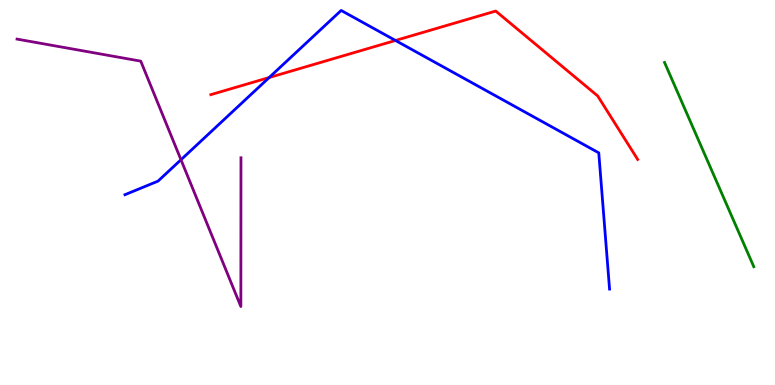[{'lines': ['blue', 'red'], 'intersections': [{'x': 3.47, 'y': 7.99}, {'x': 5.1, 'y': 8.95}]}, {'lines': ['green', 'red'], 'intersections': []}, {'lines': ['purple', 'red'], 'intersections': []}, {'lines': ['blue', 'green'], 'intersections': []}, {'lines': ['blue', 'purple'], 'intersections': [{'x': 2.34, 'y': 5.85}]}, {'lines': ['green', 'purple'], 'intersections': []}]